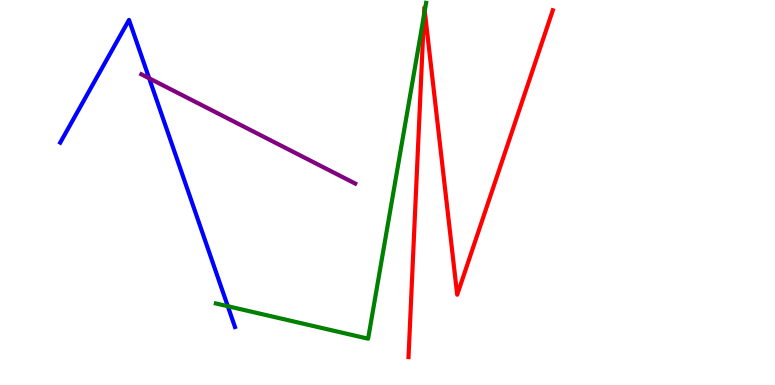[{'lines': ['blue', 'red'], 'intersections': []}, {'lines': ['green', 'red'], 'intersections': [{'x': 5.47, 'y': 9.61}, {'x': 5.48, 'y': 9.72}]}, {'lines': ['purple', 'red'], 'intersections': []}, {'lines': ['blue', 'green'], 'intersections': [{'x': 2.94, 'y': 2.05}]}, {'lines': ['blue', 'purple'], 'intersections': [{'x': 1.92, 'y': 7.97}]}, {'lines': ['green', 'purple'], 'intersections': []}]